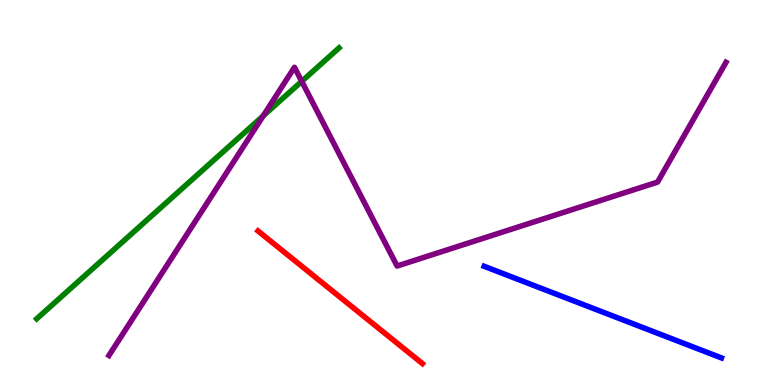[{'lines': ['blue', 'red'], 'intersections': []}, {'lines': ['green', 'red'], 'intersections': []}, {'lines': ['purple', 'red'], 'intersections': []}, {'lines': ['blue', 'green'], 'intersections': []}, {'lines': ['blue', 'purple'], 'intersections': []}, {'lines': ['green', 'purple'], 'intersections': [{'x': 3.4, 'y': 6.99}, {'x': 3.89, 'y': 7.89}]}]